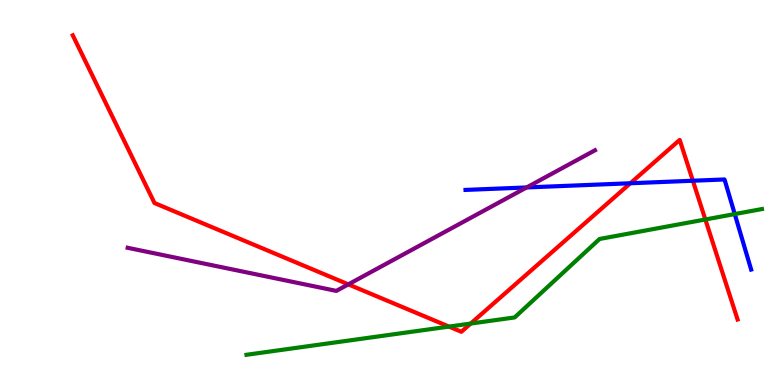[{'lines': ['blue', 'red'], 'intersections': [{'x': 8.13, 'y': 5.24}, {'x': 8.94, 'y': 5.31}]}, {'lines': ['green', 'red'], 'intersections': [{'x': 5.79, 'y': 1.52}, {'x': 6.07, 'y': 1.6}, {'x': 9.1, 'y': 4.3}]}, {'lines': ['purple', 'red'], 'intersections': [{'x': 4.49, 'y': 2.61}]}, {'lines': ['blue', 'green'], 'intersections': [{'x': 9.48, 'y': 4.44}]}, {'lines': ['blue', 'purple'], 'intersections': [{'x': 6.8, 'y': 5.13}]}, {'lines': ['green', 'purple'], 'intersections': []}]